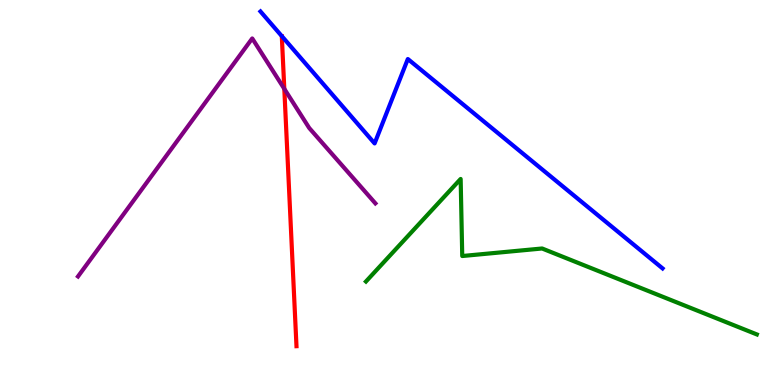[{'lines': ['blue', 'red'], 'intersections': []}, {'lines': ['green', 'red'], 'intersections': []}, {'lines': ['purple', 'red'], 'intersections': [{'x': 3.67, 'y': 7.69}]}, {'lines': ['blue', 'green'], 'intersections': []}, {'lines': ['blue', 'purple'], 'intersections': []}, {'lines': ['green', 'purple'], 'intersections': []}]